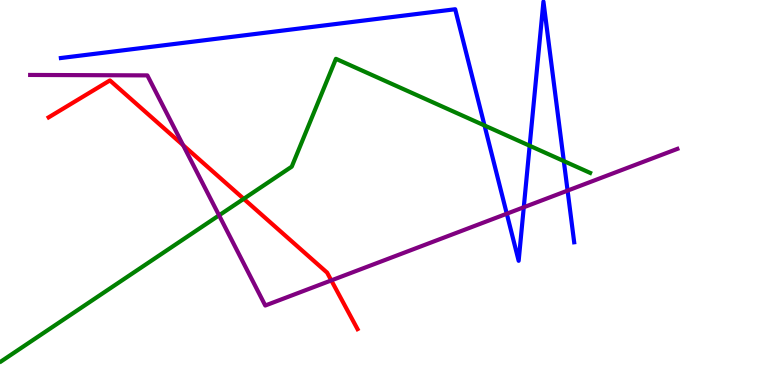[{'lines': ['blue', 'red'], 'intersections': []}, {'lines': ['green', 'red'], 'intersections': [{'x': 3.14, 'y': 4.84}]}, {'lines': ['purple', 'red'], 'intersections': [{'x': 2.36, 'y': 6.23}, {'x': 4.27, 'y': 2.72}]}, {'lines': ['blue', 'green'], 'intersections': [{'x': 6.25, 'y': 6.74}, {'x': 6.83, 'y': 6.21}, {'x': 7.27, 'y': 5.82}]}, {'lines': ['blue', 'purple'], 'intersections': [{'x': 6.54, 'y': 4.45}, {'x': 6.76, 'y': 4.62}, {'x': 7.32, 'y': 5.05}]}, {'lines': ['green', 'purple'], 'intersections': [{'x': 2.83, 'y': 4.41}]}]